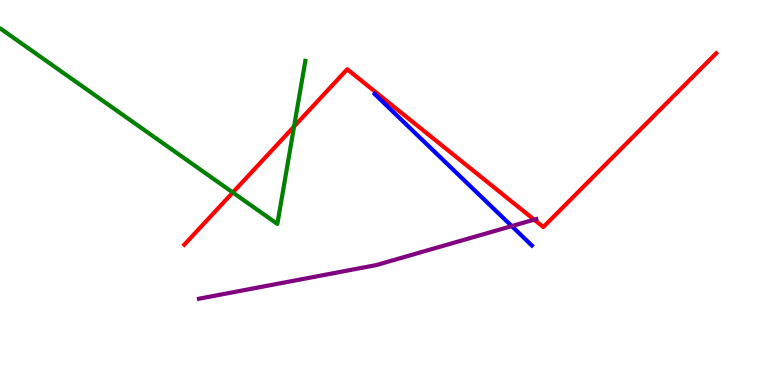[{'lines': ['blue', 'red'], 'intersections': []}, {'lines': ['green', 'red'], 'intersections': [{'x': 3.0, 'y': 5.0}, {'x': 3.79, 'y': 6.71}]}, {'lines': ['purple', 'red'], 'intersections': [{'x': 6.89, 'y': 4.29}]}, {'lines': ['blue', 'green'], 'intersections': []}, {'lines': ['blue', 'purple'], 'intersections': [{'x': 6.6, 'y': 4.13}]}, {'lines': ['green', 'purple'], 'intersections': []}]